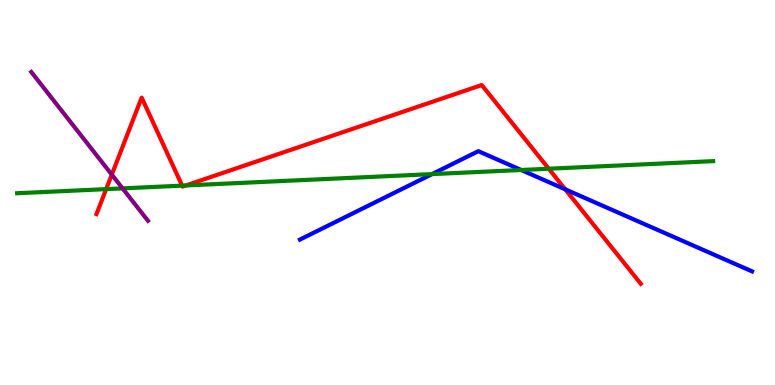[{'lines': ['blue', 'red'], 'intersections': [{'x': 7.29, 'y': 5.08}]}, {'lines': ['green', 'red'], 'intersections': [{'x': 1.37, 'y': 5.09}, {'x': 2.35, 'y': 5.18}, {'x': 2.4, 'y': 5.18}, {'x': 7.08, 'y': 5.62}]}, {'lines': ['purple', 'red'], 'intersections': [{'x': 1.44, 'y': 5.46}]}, {'lines': ['blue', 'green'], 'intersections': [{'x': 5.57, 'y': 5.48}, {'x': 6.73, 'y': 5.58}]}, {'lines': ['blue', 'purple'], 'intersections': []}, {'lines': ['green', 'purple'], 'intersections': [{'x': 1.58, 'y': 5.11}]}]